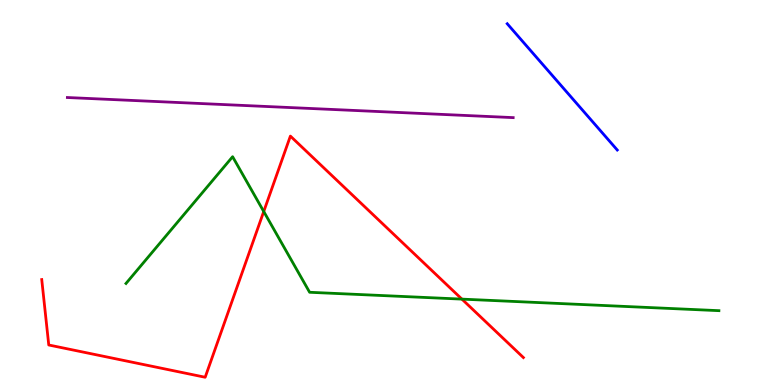[{'lines': ['blue', 'red'], 'intersections': []}, {'lines': ['green', 'red'], 'intersections': [{'x': 3.4, 'y': 4.51}, {'x': 5.96, 'y': 2.23}]}, {'lines': ['purple', 'red'], 'intersections': []}, {'lines': ['blue', 'green'], 'intersections': []}, {'lines': ['blue', 'purple'], 'intersections': []}, {'lines': ['green', 'purple'], 'intersections': []}]